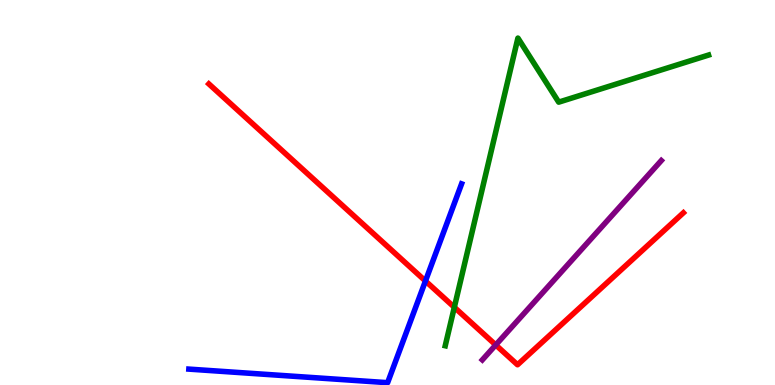[{'lines': ['blue', 'red'], 'intersections': [{'x': 5.49, 'y': 2.7}]}, {'lines': ['green', 'red'], 'intersections': [{'x': 5.86, 'y': 2.02}]}, {'lines': ['purple', 'red'], 'intersections': [{'x': 6.4, 'y': 1.04}]}, {'lines': ['blue', 'green'], 'intersections': []}, {'lines': ['blue', 'purple'], 'intersections': []}, {'lines': ['green', 'purple'], 'intersections': []}]